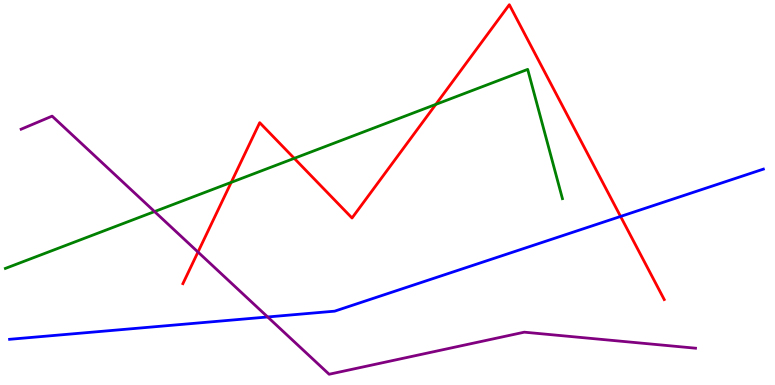[{'lines': ['blue', 'red'], 'intersections': [{'x': 8.01, 'y': 4.38}]}, {'lines': ['green', 'red'], 'intersections': [{'x': 2.98, 'y': 5.26}, {'x': 3.8, 'y': 5.89}, {'x': 5.62, 'y': 7.29}]}, {'lines': ['purple', 'red'], 'intersections': [{'x': 2.55, 'y': 3.45}]}, {'lines': ['blue', 'green'], 'intersections': []}, {'lines': ['blue', 'purple'], 'intersections': [{'x': 3.45, 'y': 1.77}]}, {'lines': ['green', 'purple'], 'intersections': [{'x': 1.99, 'y': 4.5}]}]